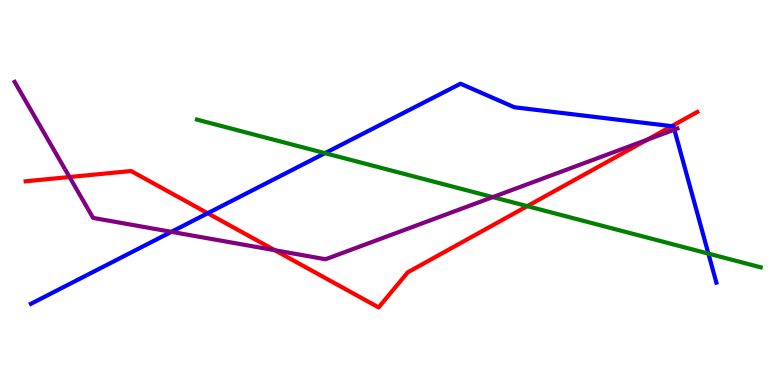[{'lines': ['blue', 'red'], 'intersections': [{'x': 2.68, 'y': 4.46}, {'x': 8.67, 'y': 6.72}]}, {'lines': ['green', 'red'], 'intersections': [{'x': 6.8, 'y': 4.65}]}, {'lines': ['purple', 'red'], 'intersections': [{'x': 0.897, 'y': 5.4}, {'x': 3.55, 'y': 3.5}, {'x': 8.35, 'y': 6.37}]}, {'lines': ['blue', 'green'], 'intersections': [{'x': 4.19, 'y': 6.02}, {'x': 9.14, 'y': 3.41}]}, {'lines': ['blue', 'purple'], 'intersections': [{'x': 2.21, 'y': 3.98}, {'x': 8.7, 'y': 6.63}]}, {'lines': ['green', 'purple'], 'intersections': [{'x': 6.36, 'y': 4.88}]}]